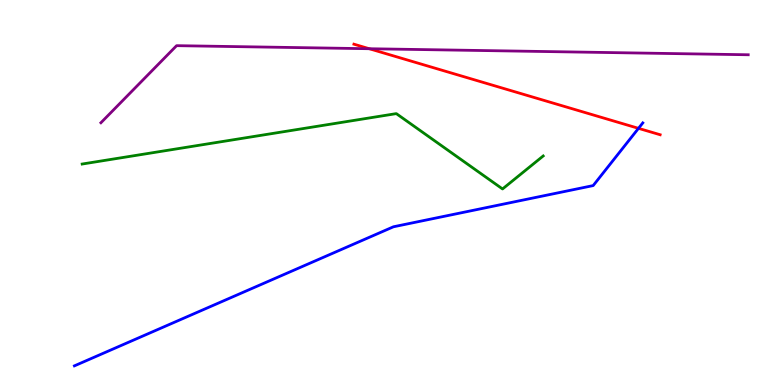[{'lines': ['blue', 'red'], 'intersections': [{'x': 8.24, 'y': 6.67}]}, {'lines': ['green', 'red'], 'intersections': []}, {'lines': ['purple', 'red'], 'intersections': [{'x': 4.76, 'y': 8.73}]}, {'lines': ['blue', 'green'], 'intersections': []}, {'lines': ['blue', 'purple'], 'intersections': []}, {'lines': ['green', 'purple'], 'intersections': []}]